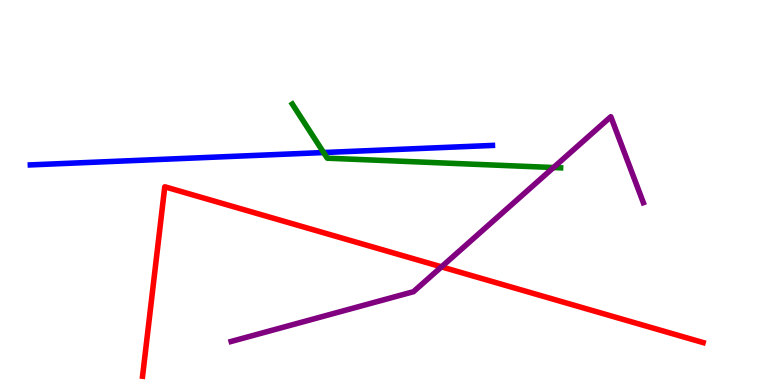[{'lines': ['blue', 'red'], 'intersections': []}, {'lines': ['green', 'red'], 'intersections': []}, {'lines': ['purple', 'red'], 'intersections': [{'x': 5.7, 'y': 3.07}]}, {'lines': ['blue', 'green'], 'intersections': [{'x': 4.18, 'y': 6.04}]}, {'lines': ['blue', 'purple'], 'intersections': []}, {'lines': ['green', 'purple'], 'intersections': [{'x': 7.14, 'y': 5.65}]}]